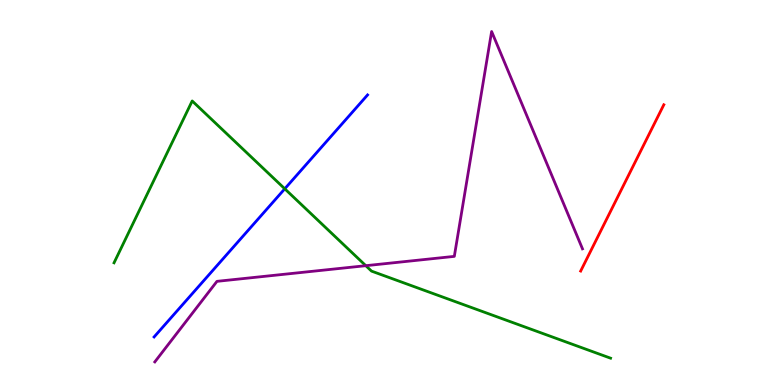[{'lines': ['blue', 'red'], 'intersections': []}, {'lines': ['green', 'red'], 'intersections': []}, {'lines': ['purple', 'red'], 'intersections': []}, {'lines': ['blue', 'green'], 'intersections': [{'x': 3.67, 'y': 5.1}]}, {'lines': ['blue', 'purple'], 'intersections': []}, {'lines': ['green', 'purple'], 'intersections': [{'x': 4.72, 'y': 3.1}]}]